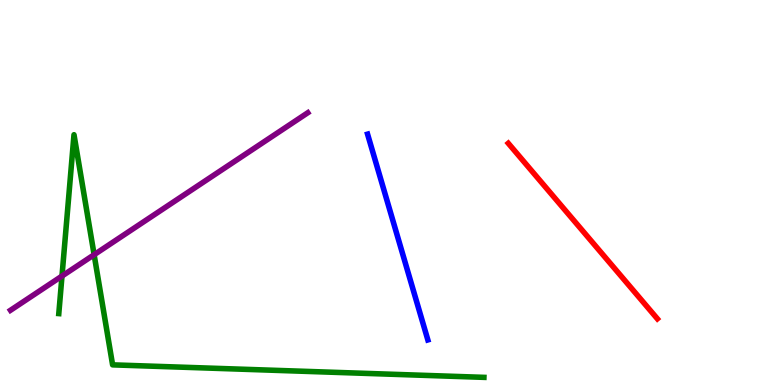[{'lines': ['blue', 'red'], 'intersections': []}, {'lines': ['green', 'red'], 'intersections': []}, {'lines': ['purple', 'red'], 'intersections': []}, {'lines': ['blue', 'green'], 'intersections': []}, {'lines': ['blue', 'purple'], 'intersections': []}, {'lines': ['green', 'purple'], 'intersections': [{'x': 0.8, 'y': 2.83}, {'x': 1.21, 'y': 3.38}]}]